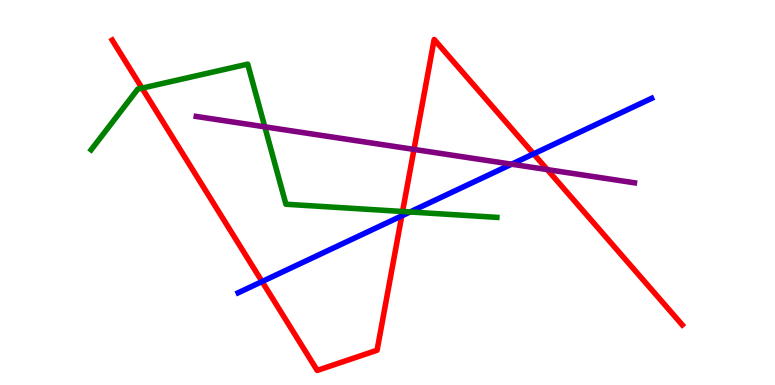[{'lines': ['blue', 'red'], 'intersections': [{'x': 3.38, 'y': 2.69}, {'x': 5.18, 'y': 4.39}, {'x': 6.89, 'y': 6.0}]}, {'lines': ['green', 'red'], 'intersections': [{'x': 1.83, 'y': 7.71}, {'x': 5.19, 'y': 4.51}]}, {'lines': ['purple', 'red'], 'intersections': [{'x': 5.34, 'y': 6.12}, {'x': 7.06, 'y': 5.59}]}, {'lines': ['blue', 'green'], 'intersections': [{'x': 5.29, 'y': 4.49}]}, {'lines': ['blue', 'purple'], 'intersections': [{'x': 6.6, 'y': 5.74}]}, {'lines': ['green', 'purple'], 'intersections': [{'x': 3.42, 'y': 6.71}]}]